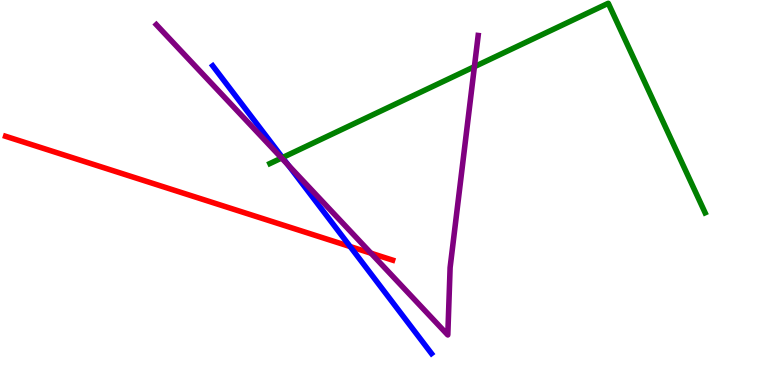[{'lines': ['blue', 'red'], 'intersections': [{'x': 4.52, 'y': 3.6}]}, {'lines': ['green', 'red'], 'intersections': []}, {'lines': ['purple', 'red'], 'intersections': [{'x': 4.79, 'y': 3.42}]}, {'lines': ['blue', 'green'], 'intersections': [{'x': 3.65, 'y': 5.91}]}, {'lines': ['blue', 'purple'], 'intersections': [{'x': 3.72, 'y': 5.71}]}, {'lines': ['green', 'purple'], 'intersections': [{'x': 3.63, 'y': 5.9}, {'x': 6.12, 'y': 8.27}]}]